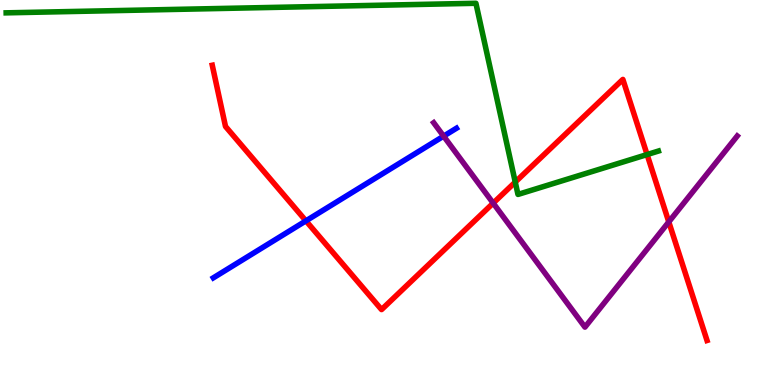[{'lines': ['blue', 'red'], 'intersections': [{'x': 3.95, 'y': 4.26}]}, {'lines': ['green', 'red'], 'intersections': [{'x': 6.65, 'y': 5.27}, {'x': 8.35, 'y': 5.99}]}, {'lines': ['purple', 'red'], 'intersections': [{'x': 6.36, 'y': 4.72}, {'x': 8.63, 'y': 4.24}]}, {'lines': ['blue', 'green'], 'intersections': []}, {'lines': ['blue', 'purple'], 'intersections': [{'x': 5.72, 'y': 6.46}]}, {'lines': ['green', 'purple'], 'intersections': []}]